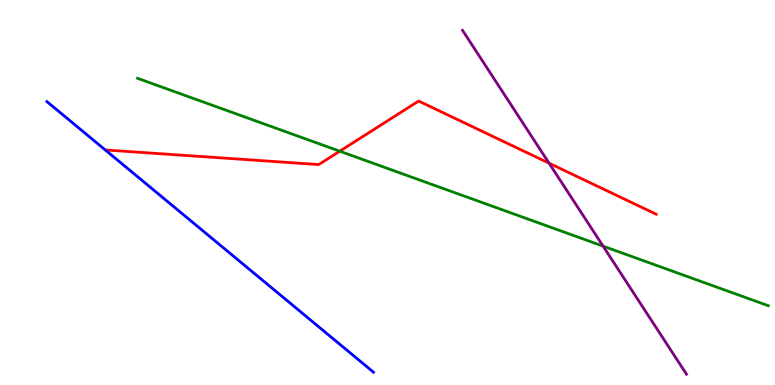[{'lines': ['blue', 'red'], 'intersections': []}, {'lines': ['green', 'red'], 'intersections': [{'x': 4.38, 'y': 6.07}]}, {'lines': ['purple', 'red'], 'intersections': [{'x': 7.08, 'y': 5.76}]}, {'lines': ['blue', 'green'], 'intersections': []}, {'lines': ['blue', 'purple'], 'intersections': []}, {'lines': ['green', 'purple'], 'intersections': [{'x': 7.78, 'y': 3.61}]}]